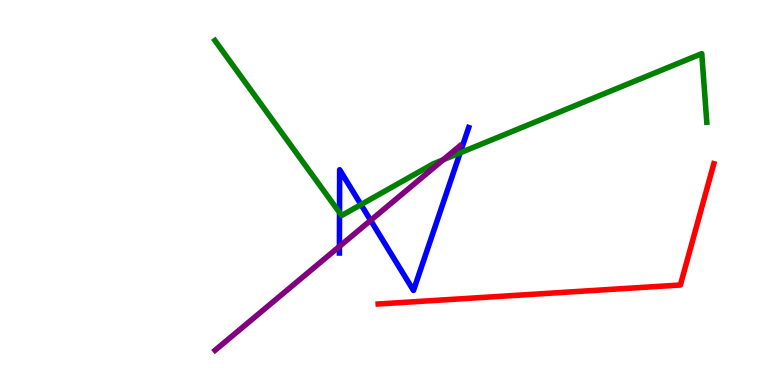[{'lines': ['blue', 'red'], 'intersections': []}, {'lines': ['green', 'red'], 'intersections': []}, {'lines': ['purple', 'red'], 'intersections': []}, {'lines': ['blue', 'green'], 'intersections': [{'x': 4.38, 'y': 4.48}, {'x': 4.66, 'y': 4.69}, {'x': 5.94, 'y': 6.03}]}, {'lines': ['blue', 'purple'], 'intersections': [{'x': 4.38, 'y': 3.6}, {'x': 4.78, 'y': 4.28}]}, {'lines': ['green', 'purple'], 'intersections': [{'x': 5.72, 'y': 5.85}]}]